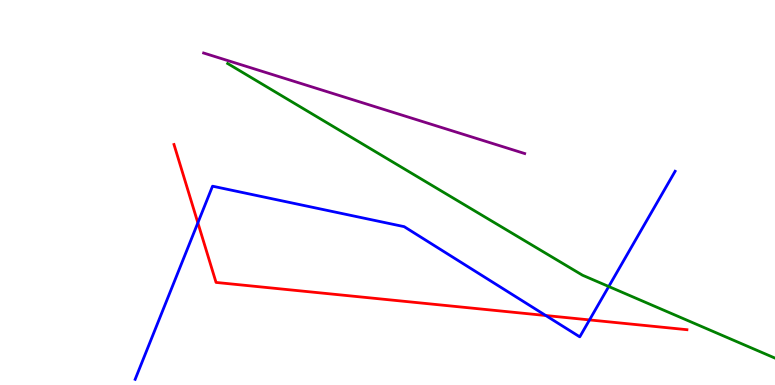[{'lines': ['blue', 'red'], 'intersections': [{'x': 2.55, 'y': 4.21}, {'x': 7.04, 'y': 1.8}, {'x': 7.61, 'y': 1.69}]}, {'lines': ['green', 'red'], 'intersections': []}, {'lines': ['purple', 'red'], 'intersections': []}, {'lines': ['blue', 'green'], 'intersections': [{'x': 7.85, 'y': 2.56}]}, {'lines': ['blue', 'purple'], 'intersections': []}, {'lines': ['green', 'purple'], 'intersections': []}]